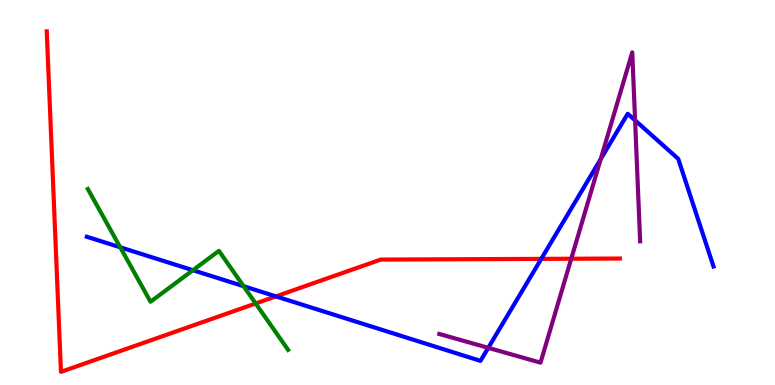[{'lines': ['blue', 'red'], 'intersections': [{'x': 3.56, 'y': 2.3}, {'x': 6.98, 'y': 3.28}]}, {'lines': ['green', 'red'], 'intersections': [{'x': 3.3, 'y': 2.12}]}, {'lines': ['purple', 'red'], 'intersections': [{'x': 7.37, 'y': 3.28}]}, {'lines': ['blue', 'green'], 'intersections': [{'x': 1.55, 'y': 3.58}, {'x': 2.49, 'y': 2.98}, {'x': 3.14, 'y': 2.57}]}, {'lines': ['blue', 'purple'], 'intersections': [{'x': 6.3, 'y': 0.965}, {'x': 7.75, 'y': 5.87}, {'x': 8.19, 'y': 6.87}]}, {'lines': ['green', 'purple'], 'intersections': []}]